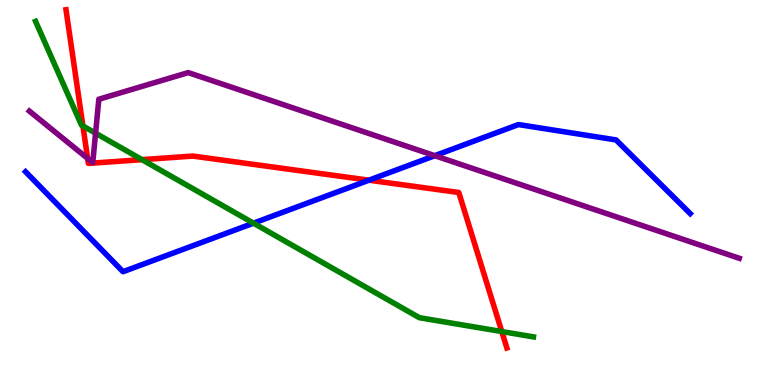[{'lines': ['blue', 'red'], 'intersections': [{'x': 4.76, 'y': 5.32}]}, {'lines': ['green', 'red'], 'intersections': [{'x': 1.07, 'y': 6.73}, {'x': 1.83, 'y': 5.85}, {'x': 6.47, 'y': 1.39}]}, {'lines': ['purple', 'red'], 'intersections': [{'x': 1.13, 'y': 5.88}]}, {'lines': ['blue', 'green'], 'intersections': [{'x': 3.27, 'y': 4.2}]}, {'lines': ['blue', 'purple'], 'intersections': [{'x': 5.61, 'y': 5.96}]}, {'lines': ['green', 'purple'], 'intersections': [{'x': 1.23, 'y': 6.54}]}]